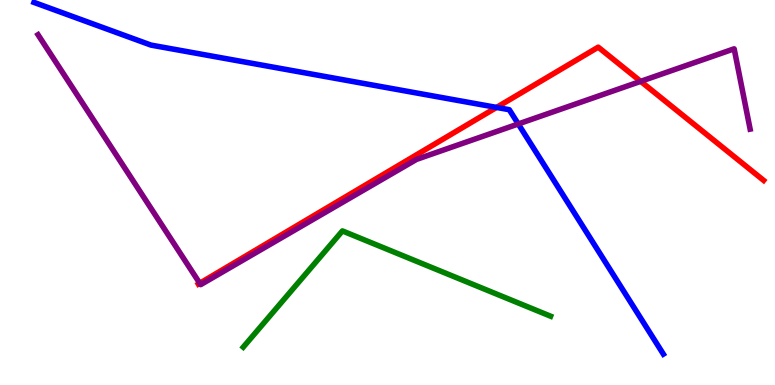[{'lines': ['blue', 'red'], 'intersections': [{'x': 6.41, 'y': 7.21}]}, {'lines': ['green', 'red'], 'intersections': []}, {'lines': ['purple', 'red'], 'intersections': [{'x': 2.58, 'y': 2.64}, {'x': 8.27, 'y': 7.89}]}, {'lines': ['blue', 'green'], 'intersections': []}, {'lines': ['blue', 'purple'], 'intersections': [{'x': 6.69, 'y': 6.78}]}, {'lines': ['green', 'purple'], 'intersections': []}]